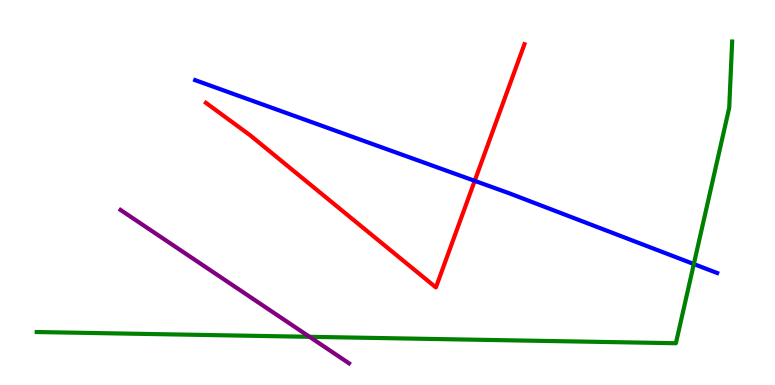[{'lines': ['blue', 'red'], 'intersections': [{'x': 6.13, 'y': 5.3}]}, {'lines': ['green', 'red'], 'intersections': []}, {'lines': ['purple', 'red'], 'intersections': []}, {'lines': ['blue', 'green'], 'intersections': [{'x': 8.95, 'y': 3.14}]}, {'lines': ['blue', 'purple'], 'intersections': []}, {'lines': ['green', 'purple'], 'intersections': [{'x': 3.99, 'y': 1.25}]}]